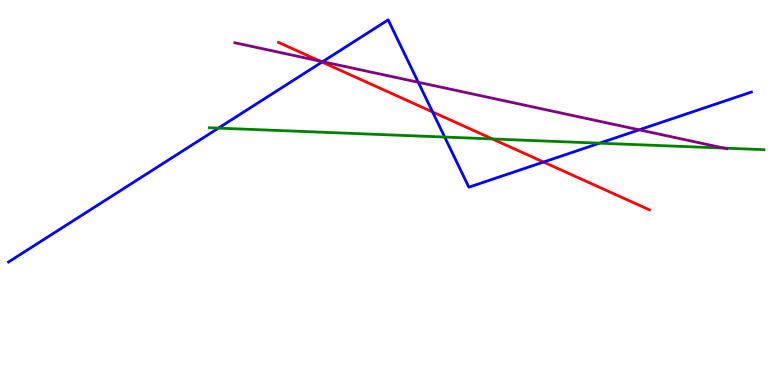[{'lines': ['blue', 'red'], 'intersections': [{'x': 4.16, 'y': 8.39}, {'x': 5.58, 'y': 7.09}, {'x': 7.01, 'y': 5.79}]}, {'lines': ['green', 'red'], 'intersections': [{'x': 6.35, 'y': 6.39}]}, {'lines': ['purple', 'red'], 'intersections': [{'x': 4.13, 'y': 8.41}]}, {'lines': ['blue', 'green'], 'intersections': [{'x': 2.82, 'y': 6.67}, {'x': 5.74, 'y': 6.44}, {'x': 7.74, 'y': 6.28}]}, {'lines': ['blue', 'purple'], 'intersections': [{'x': 4.16, 'y': 8.4}, {'x': 5.4, 'y': 7.86}, {'x': 8.25, 'y': 6.63}]}, {'lines': ['green', 'purple'], 'intersections': [{'x': 9.34, 'y': 6.15}]}]